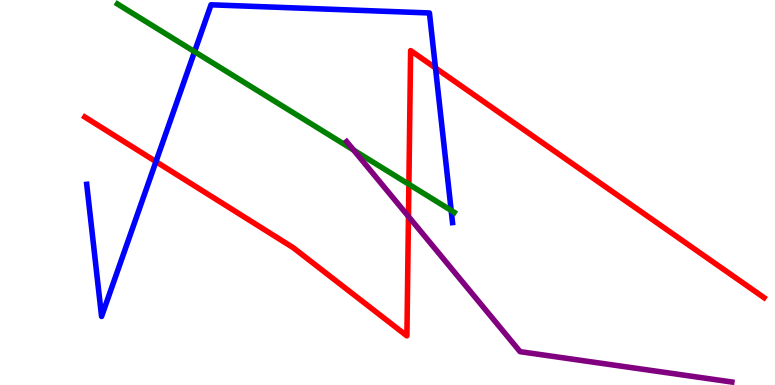[{'lines': ['blue', 'red'], 'intersections': [{'x': 2.01, 'y': 5.8}, {'x': 5.62, 'y': 8.23}]}, {'lines': ['green', 'red'], 'intersections': [{'x': 5.28, 'y': 5.21}]}, {'lines': ['purple', 'red'], 'intersections': [{'x': 5.27, 'y': 4.38}]}, {'lines': ['blue', 'green'], 'intersections': [{'x': 2.51, 'y': 8.66}, {'x': 5.82, 'y': 4.53}]}, {'lines': ['blue', 'purple'], 'intersections': []}, {'lines': ['green', 'purple'], 'intersections': [{'x': 4.56, 'y': 6.1}]}]